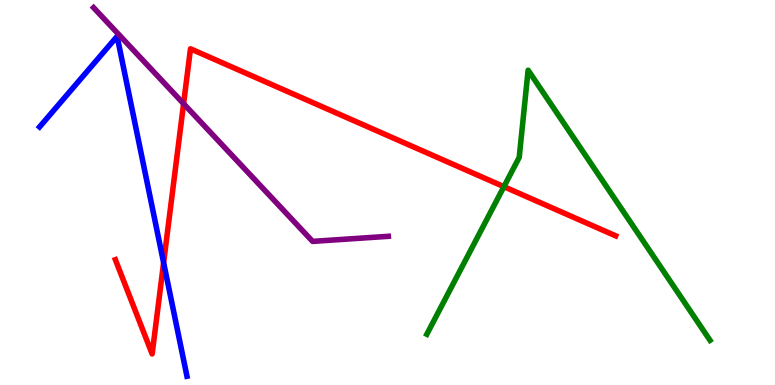[{'lines': ['blue', 'red'], 'intersections': [{'x': 2.11, 'y': 3.18}]}, {'lines': ['green', 'red'], 'intersections': [{'x': 6.5, 'y': 5.15}]}, {'lines': ['purple', 'red'], 'intersections': [{'x': 2.37, 'y': 7.31}]}, {'lines': ['blue', 'green'], 'intersections': []}, {'lines': ['blue', 'purple'], 'intersections': []}, {'lines': ['green', 'purple'], 'intersections': []}]